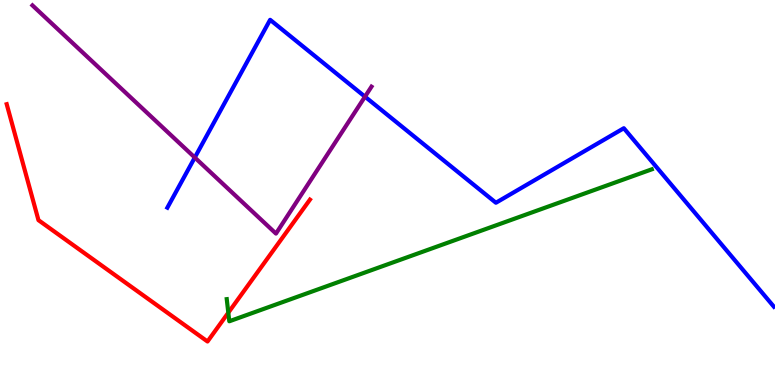[{'lines': ['blue', 'red'], 'intersections': []}, {'lines': ['green', 'red'], 'intersections': [{'x': 2.95, 'y': 1.88}]}, {'lines': ['purple', 'red'], 'intersections': []}, {'lines': ['blue', 'green'], 'intersections': []}, {'lines': ['blue', 'purple'], 'intersections': [{'x': 2.51, 'y': 5.91}, {'x': 4.71, 'y': 7.49}]}, {'lines': ['green', 'purple'], 'intersections': []}]